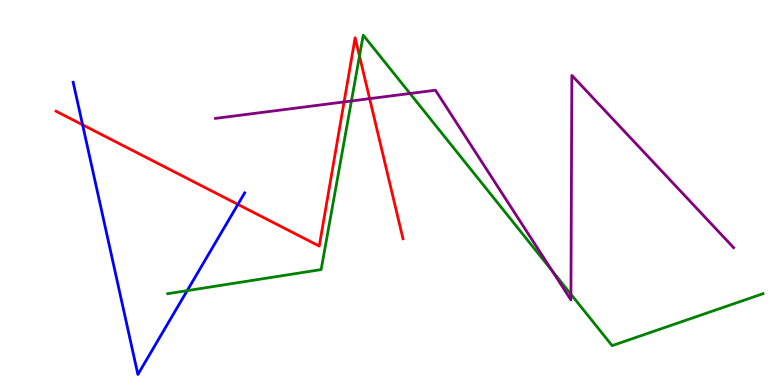[{'lines': ['blue', 'red'], 'intersections': [{'x': 1.07, 'y': 6.76}, {'x': 3.07, 'y': 4.69}]}, {'lines': ['green', 'red'], 'intersections': [{'x': 4.64, 'y': 8.54}]}, {'lines': ['purple', 'red'], 'intersections': [{'x': 4.44, 'y': 7.35}, {'x': 4.77, 'y': 7.44}]}, {'lines': ['blue', 'green'], 'intersections': [{'x': 2.42, 'y': 2.45}]}, {'lines': ['blue', 'purple'], 'intersections': []}, {'lines': ['green', 'purple'], 'intersections': [{'x': 4.53, 'y': 7.38}, {'x': 5.29, 'y': 7.57}, {'x': 7.12, 'y': 2.97}, {'x': 7.37, 'y': 2.36}]}]